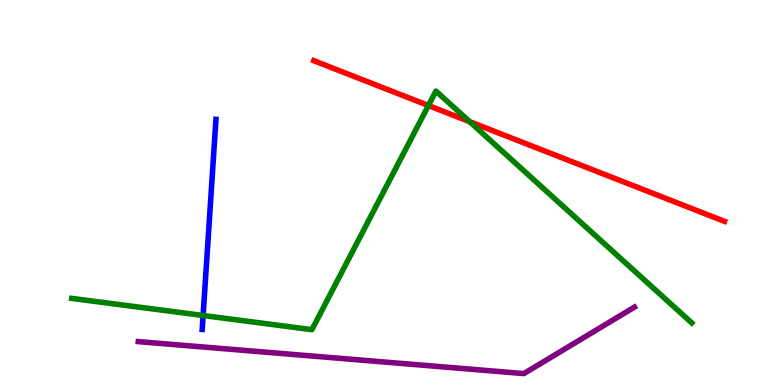[{'lines': ['blue', 'red'], 'intersections': []}, {'lines': ['green', 'red'], 'intersections': [{'x': 5.53, 'y': 7.26}, {'x': 6.06, 'y': 6.84}]}, {'lines': ['purple', 'red'], 'intersections': []}, {'lines': ['blue', 'green'], 'intersections': [{'x': 2.62, 'y': 1.81}]}, {'lines': ['blue', 'purple'], 'intersections': []}, {'lines': ['green', 'purple'], 'intersections': []}]